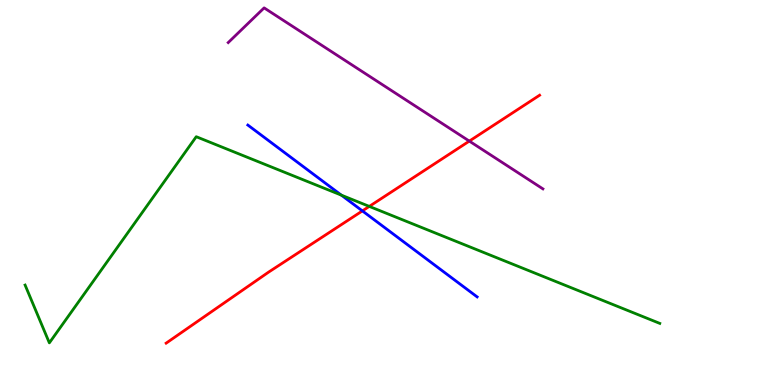[{'lines': ['blue', 'red'], 'intersections': [{'x': 4.68, 'y': 4.52}]}, {'lines': ['green', 'red'], 'intersections': [{'x': 4.77, 'y': 4.64}]}, {'lines': ['purple', 'red'], 'intersections': [{'x': 6.06, 'y': 6.34}]}, {'lines': ['blue', 'green'], 'intersections': [{'x': 4.4, 'y': 4.93}]}, {'lines': ['blue', 'purple'], 'intersections': []}, {'lines': ['green', 'purple'], 'intersections': []}]